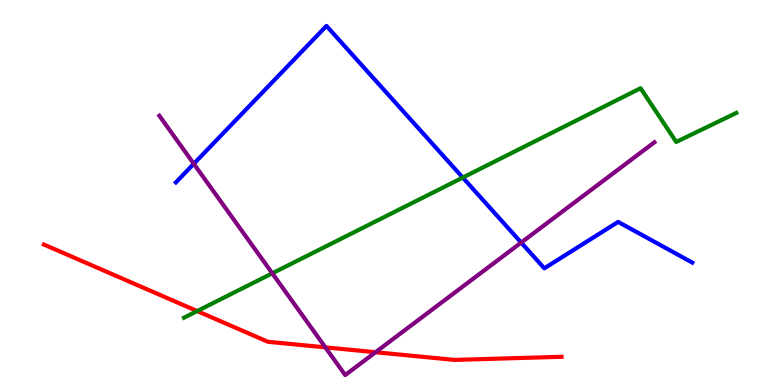[{'lines': ['blue', 'red'], 'intersections': []}, {'lines': ['green', 'red'], 'intersections': [{'x': 2.54, 'y': 1.92}]}, {'lines': ['purple', 'red'], 'intersections': [{'x': 4.2, 'y': 0.978}, {'x': 4.85, 'y': 0.851}]}, {'lines': ['blue', 'green'], 'intersections': [{'x': 5.97, 'y': 5.39}]}, {'lines': ['blue', 'purple'], 'intersections': [{'x': 2.5, 'y': 5.75}, {'x': 6.73, 'y': 3.7}]}, {'lines': ['green', 'purple'], 'intersections': [{'x': 3.51, 'y': 2.9}]}]